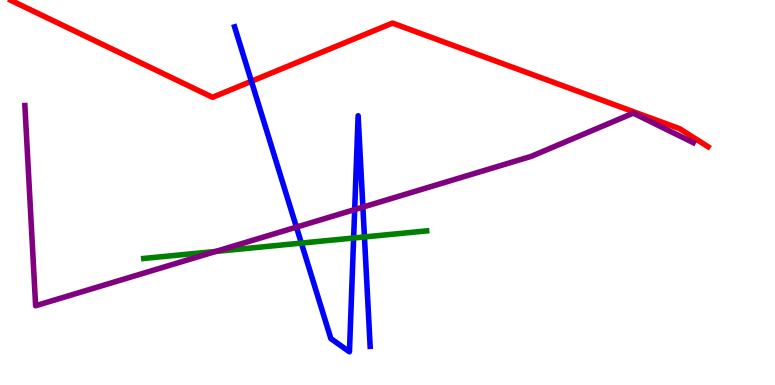[{'lines': ['blue', 'red'], 'intersections': [{'x': 3.24, 'y': 7.89}]}, {'lines': ['green', 'red'], 'intersections': []}, {'lines': ['purple', 'red'], 'intersections': []}, {'lines': ['blue', 'green'], 'intersections': [{'x': 3.89, 'y': 3.69}, {'x': 4.56, 'y': 3.82}, {'x': 4.7, 'y': 3.85}]}, {'lines': ['blue', 'purple'], 'intersections': [{'x': 3.83, 'y': 4.1}, {'x': 4.58, 'y': 4.56}, {'x': 4.68, 'y': 4.62}]}, {'lines': ['green', 'purple'], 'intersections': [{'x': 2.78, 'y': 3.47}]}]